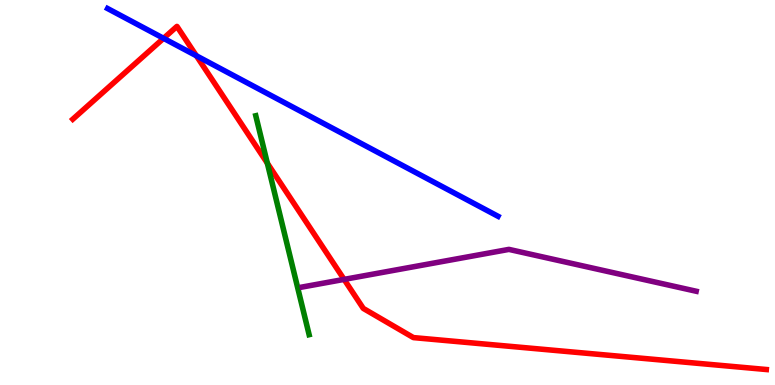[{'lines': ['blue', 'red'], 'intersections': [{'x': 2.11, 'y': 9.0}, {'x': 2.53, 'y': 8.55}]}, {'lines': ['green', 'red'], 'intersections': [{'x': 3.45, 'y': 5.76}]}, {'lines': ['purple', 'red'], 'intersections': [{'x': 4.44, 'y': 2.74}]}, {'lines': ['blue', 'green'], 'intersections': []}, {'lines': ['blue', 'purple'], 'intersections': []}, {'lines': ['green', 'purple'], 'intersections': []}]